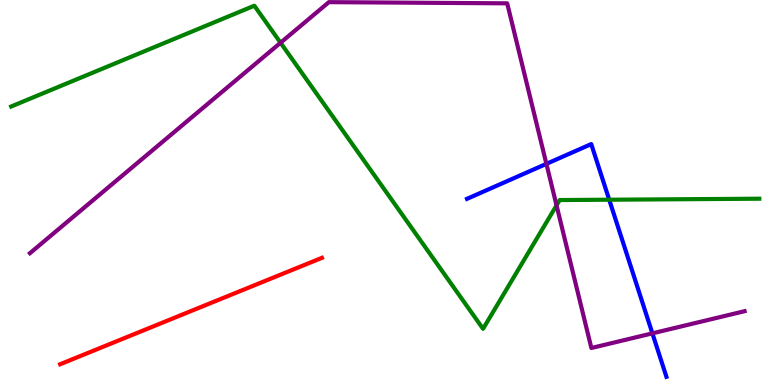[{'lines': ['blue', 'red'], 'intersections': []}, {'lines': ['green', 'red'], 'intersections': []}, {'lines': ['purple', 'red'], 'intersections': []}, {'lines': ['blue', 'green'], 'intersections': [{'x': 7.86, 'y': 4.81}]}, {'lines': ['blue', 'purple'], 'intersections': [{'x': 7.05, 'y': 5.74}, {'x': 8.42, 'y': 1.34}]}, {'lines': ['green', 'purple'], 'intersections': [{'x': 3.62, 'y': 8.89}, {'x': 7.18, 'y': 4.67}]}]